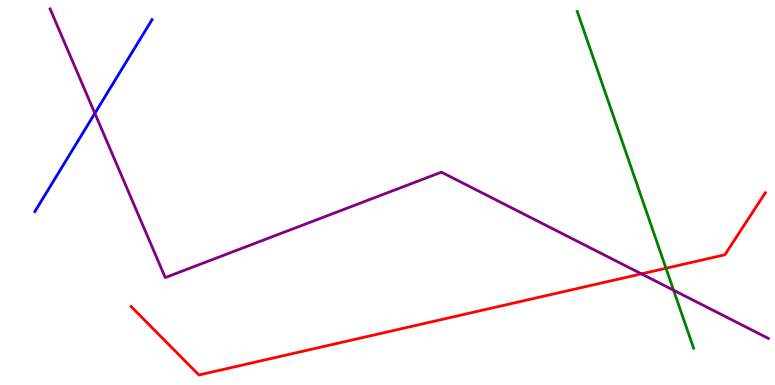[{'lines': ['blue', 'red'], 'intersections': []}, {'lines': ['green', 'red'], 'intersections': [{'x': 8.59, 'y': 3.03}]}, {'lines': ['purple', 'red'], 'intersections': [{'x': 8.28, 'y': 2.89}]}, {'lines': ['blue', 'green'], 'intersections': []}, {'lines': ['blue', 'purple'], 'intersections': [{'x': 1.22, 'y': 7.06}]}, {'lines': ['green', 'purple'], 'intersections': [{'x': 8.69, 'y': 2.46}]}]